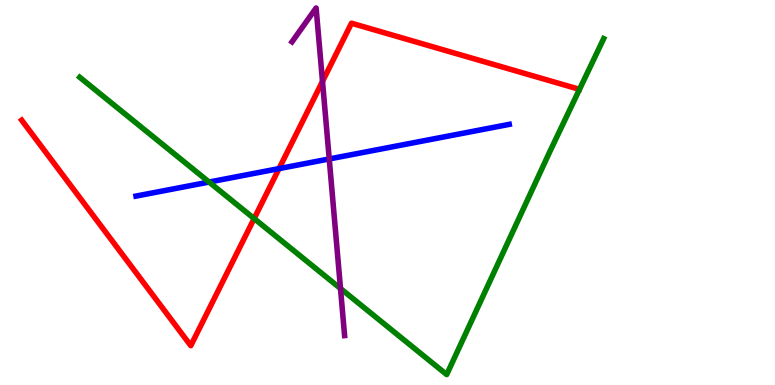[{'lines': ['blue', 'red'], 'intersections': [{'x': 3.6, 'y': 5.62}]}, {'lines': ['green', 'red'], 'intersections': [{'x': 3.28, 'y': 4.32}]}, {'lines': ['purple', 'red'], 'intersections': [{'x': 4.16, 'y': 7.89}]}, {'lines': ['blue', 'green'], 'intersections': [{'x': 2.7, 'y': 5.27}]}, {'lines': ['blue', 'purple'], 'intersections': [{'x': 4.25, 'y': 5.87}]}, {'lines': ['green', 'purple'], 'intersections': [{'x': 4.39, 'y': 2.51}]}]